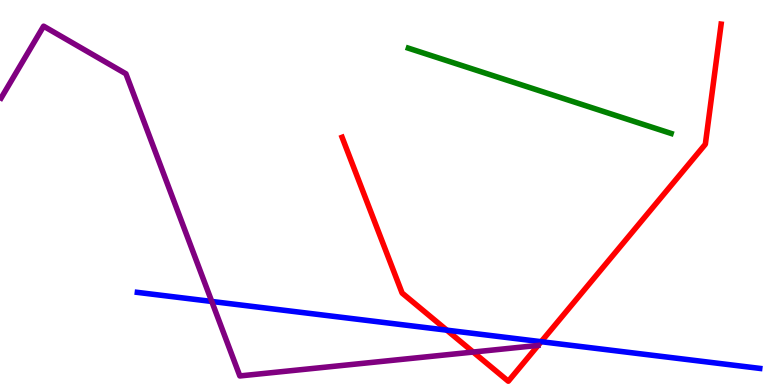[{'lines': ['blue', 'red'], 'intersections': [{'x': 5.77, 'y': 1.42}, {'x': 6.98, 'y': 1.12}]}, {'lines': ['green', 'red'], 'intersections': []}, {'lines': ['purple', 'red'], 'intersections': [{'x': 6.11, 'y': 0.856}]}, {'lines': ['blue', 'green'], 'intersections': []}, {'lines': ['blue', 'purple'], 'intersections': [{'x': 2.73, 'y': 2.17}]}, {'lines': ['green', 'purple'], 'intersections': []}]